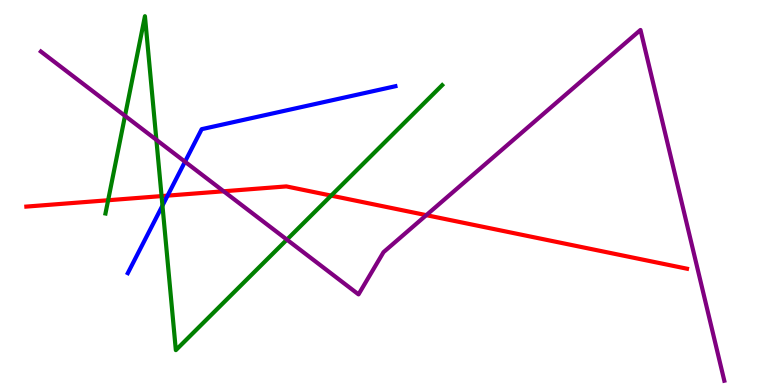[{'lines': ['blue', 'red'], 'intersections': [{'x': 2.16, 'y': 4.92}]}, {'lines': ['green', 'red'], 'intersections': [{'x': 1.4, 'y': 4.8}, {'x': 2.08, 'y': 4.91}, {'x': 4.27, 'y': 4.92}]}, {'lines': ['purple', 'red'], 'intersections': [{'x': 2.89, 'y': 5.03}, {'x': 5.5, 'y': 4.41}]}, {'lines': ['blue', 'green'], 'intersections': [{'x': 2.1, 'y': 4.66}]}, {'lines': ['blue', 'purple'], 'intersections': [{'x': 2.39, 'y': 5.8}]}, {'lines': ['green', 'purple'], 'intersections': [{'x': 1.61, 'y': 6.99}, {'x': 2.02, 'y': 6.37}, {'x': 3.7, 'y': 3.78}]}]